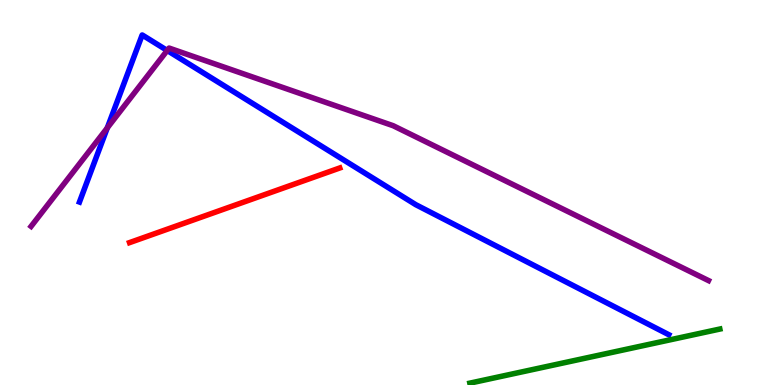[{'lines': ['blue', 'red'], 'intersections': []}, {'lines': ['green', 'red'], 'intersections': []}, {'lines': ['purple', 'red'], 'intersections': []}, {'lines': ['blue', 'green'], 'intersections': []}, {'lines': ['blue', 'purple'], 'intersections': [{'x': 1.38, 'y': 6.68}, {'x': 2.16, 'y': 8.69}]}, {'lines': ['green', 'purple'], 'intersections': []}]